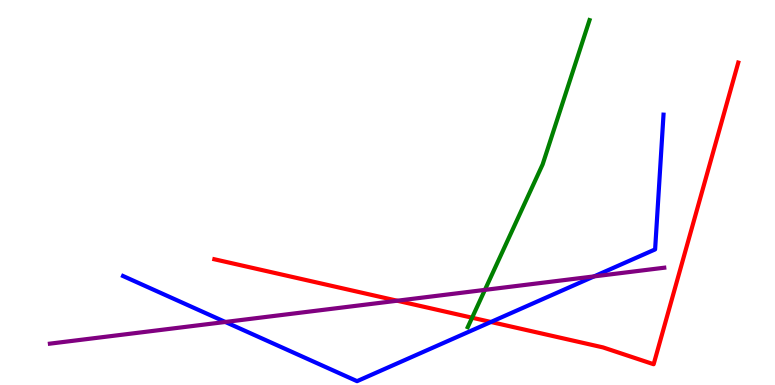[{'lines': ['blue', 'red'], 'intersections': [{'x': 6.33, 'y': 1.64}]}, {'lines': ['green', 'red'], 'intersections': [{'x': 6.09, 'y': 1.75}]}, {'lines': ['purple', 'red'], 'intersections': [{'x': 5.13, 'y': 2.19}]}, {'lines': ['blue', 'green'], 'intersections': []}, {'lines': ['blue', 'purple'], 'intersections': [{'x': 2.91, 'y': 1.64}, {'x': 7.67, 'y': 2.82}]}, {'lines': ['green', 'purple'], 'intersections': [{'x': 6.26, 'y': 2.47}]}]